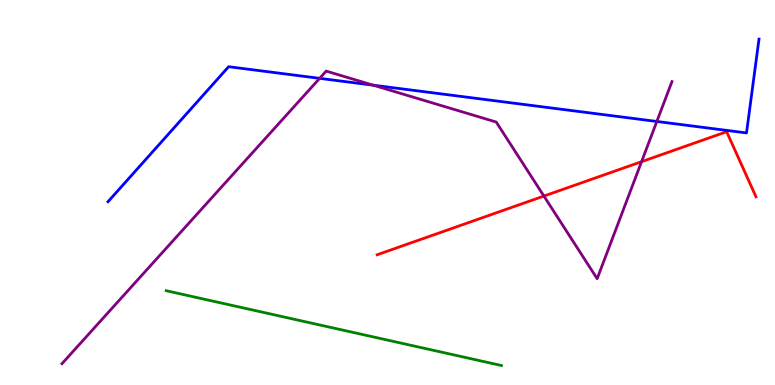[{'lines': ['blue', 'red'], 'intersections': []}, {'lines': ['green', 'red'], 'intersections': []}, {'lines': ['purple', 'red'], 'intersections': [{'x': 7.02, 'y': 4.91}, {'x': 8.28, 'y': 5.8}]}, {'lines': ['blue', 'green'], 'intersections': []}, {'lines': ['blue', 'purple'], 'intersections': [{'x': 4.12, 'y': 7.97}, {'x': 4.82, 'y': 7.79}, {'x': 8.48, 'y': 6.85}]}, {'lines': ['green', 'purple'], 'intersections': []}]